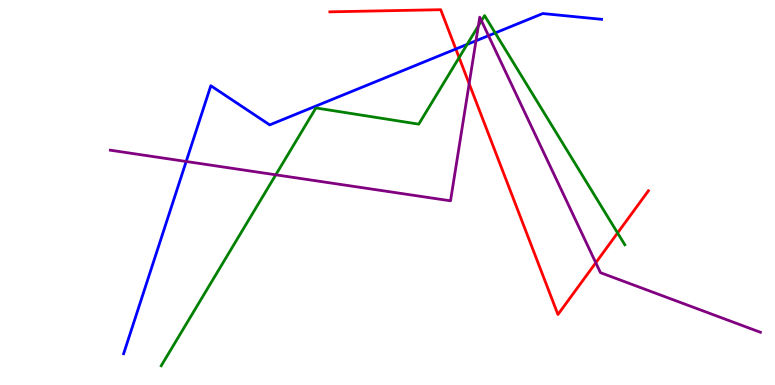[{'lines': ['blue', 'red'], 'intersections': [{'x': 5.88, 'y': 8.73}]}, {'lines': ['green', 'red'], 'intersections': [{'x': 5.92, 'y': 8.5}, {'x': 7.97, 'y': 3.95}]}, {'lines': ['purple', 'red'], 'intersections': [{'x': 6.05, 'y': 7.83}, {'x': 7.69, 'y': 3.17}]}, {'lines': ['blue', 'green'], 'intersections': [{'x': 6.03, 'y': 8.85}, {'x': 6.39, 'y': 9.14}]}, {'lines': ['blue', 'purple'], 'intersections': [{'x': 2.4, 'y': 5.81}, {'x': 6.14, 'y': 8.94}, {'x': 6.3, 'y': 9.07}]}, {'lines': ['green', 'purple'], 'intersections': [{'x': 3.56, 'y': 5.46}, {'x': 6.17, 'y': 9.33}, {'x': 6.21, 'y': 9.46}]}]